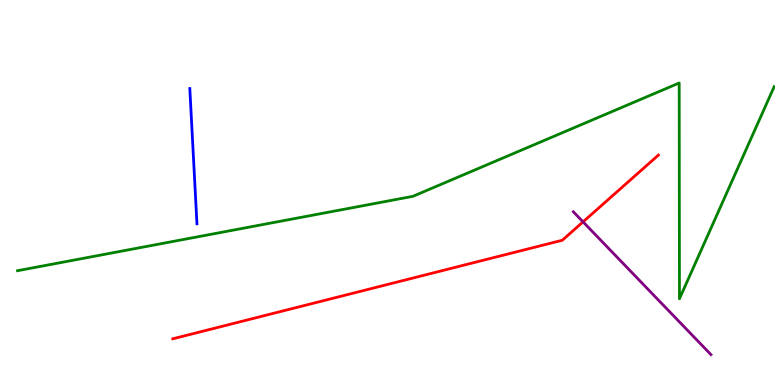[{'lines': ['blue', 'red'], 'intersections': []}, {'lines': ['green', 'red'], 'intersections': []}, {'lines': ['purple', 'red'], 'intersections': [{'x': 7.52, 'y': 4.24}]}, {'lines': ['blue', 'green'], 'intersections': []}, {'lines': ['blue', 'purple'], 'intersections': []}, {'lines': ['green', 'purple'], 'intersections': []}]